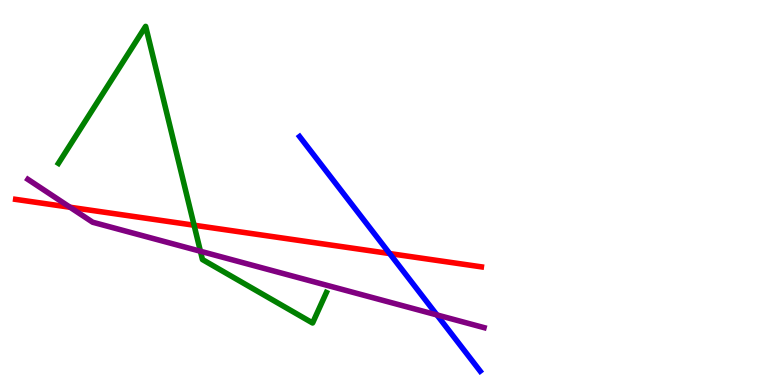[{'lines': ['blue', 'red'], 'intersections': [{'x': 5.03, 'y': 3.41}]}, {'lines': ['green', 'red'], 'intersections': [{'x': 2.5, 'y': 4.15}]}, {'lines': ['purple', 'red'], 'intersections': [{'x': 0.904, 'y': 4.62}]}, {'lines': ['blue', 'green'], 'intersections': []}, {'lines': ['blue', 'purple'], 'intersections': [{'x': 5.64, 'y': 1.82}]}, {'lines': ['green', 'purple'], 'intersections': [{'x': 2.59, 'y': 3.47}]}]